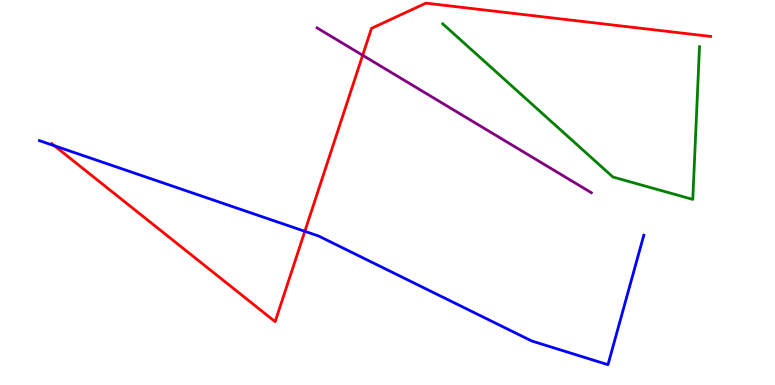[{'lines': ['blue', 'red'], 'intersections': [{'x': 0.702, 'y': 6.21}, {'x': 3.93, 'y': 3.99}]}, {'lines': ['green', 'red'], 'intersections': []}, {'lines': ['purple', 'red'], 'intersections': [{'x': 4.68, 'y': 8.56}]}, {'lines': ['blue', 'green'], 'intersections': []}, {'lines': ['blue', 'purple'], 'intersections': []}, {'lines': ['green', 'purple'], 'intersections': []}]